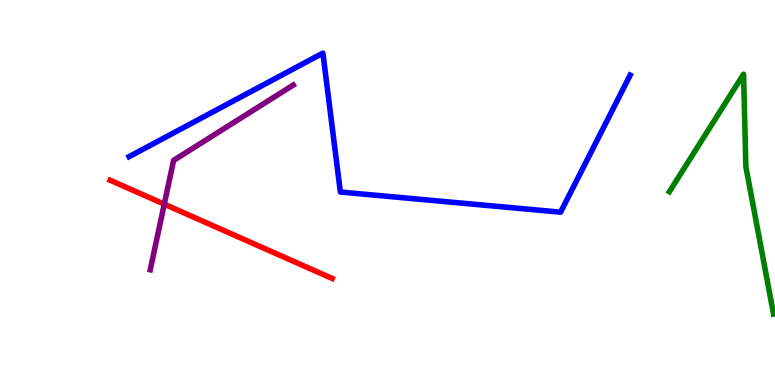[{'lines': ['blue', 'red'], 'intersections': []}, {'lines': ['green', 'red'], 'intersections': []}, {'lines': ['purple', 'red'], 'intersections': [{'x': 2.12, 'y': 4.7}]}, {'lines': ['blue', 'green'], 'intersections': []}, {'lines': ['blue', 'purple'], 'intersections': []}, {'lines': ['green', 'purple'], 'intersections': []}]